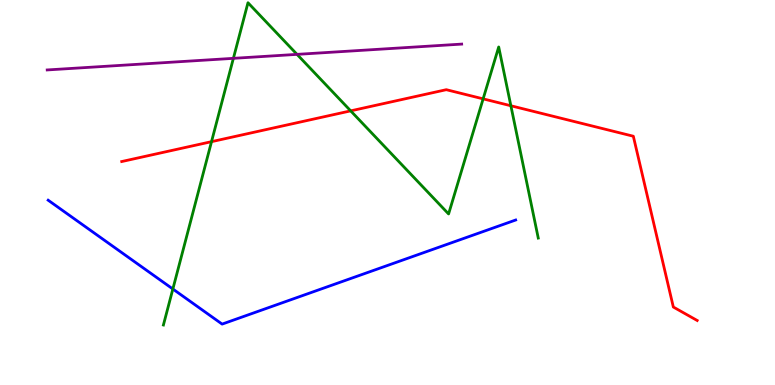[{'lines': ['blue', 'red'], 'intersections': []}, {'lines': ['green', 'red'], 'intersections': [{'x': 2.73, 'y': 6.32}, {'x': 4.52, 'y': 7.12}, {'x': 6.23, 'y': 7.43}, {'x': 6.59, 'y': 7.25}]}, {'lines': ['purple', 'red'], 'intersections': []}, {'lines': ['blue', 'green'], 'intersections': [{'x': 2.23, 'y': 2.49}]}, {'lines': ['blue', 'purple'], 'intersections': []}, {'lines': ['green', 'purple'], 'intersections': [{'x': 3.01, 'y': 8.48}, {'x': 3.83, 'y': 8.59}]}]